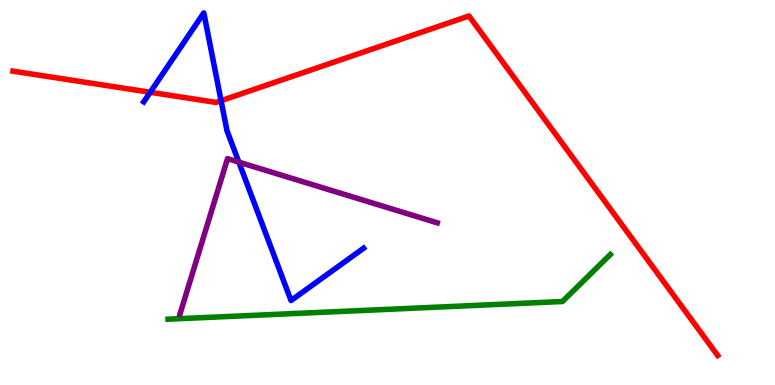[{'lines': ['blue', 'red'], 'intersections': [{'x': 1.94, 'y': 7.6}, {'x': 2.85, 'y': 7.38}]}, {'lines': ['green', 'red'], 'intersections': []}, {'lines': ['purple', 'red'], 'intersections': []}, {'lines': ['blue', 'green'], 'intersections': []}, {'lines': ['blue', 'purple'], 'intersections': [{'x': 3.08, 'y': 5.79}]}, {'lines': ['green', 'purple'], 'intersections': []}]